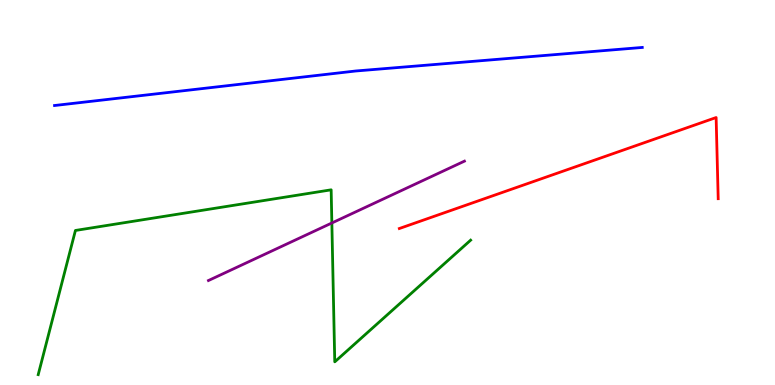[{'lines': ['blue', 'red'], 'intersections': []}, {'lines': ['green', 'red'], 'intersections': []}, {'lines': ['purple', 'red'], 'intersections': []}, {'lines': ['blue', 'green'], 'intersections': []}, {'lines': ['blue', 'purple'], 'intersections': []}, {'lines': ['green', 'purple'], 'intersections': [{'x': 4.28, 'y': 4.21}]}]